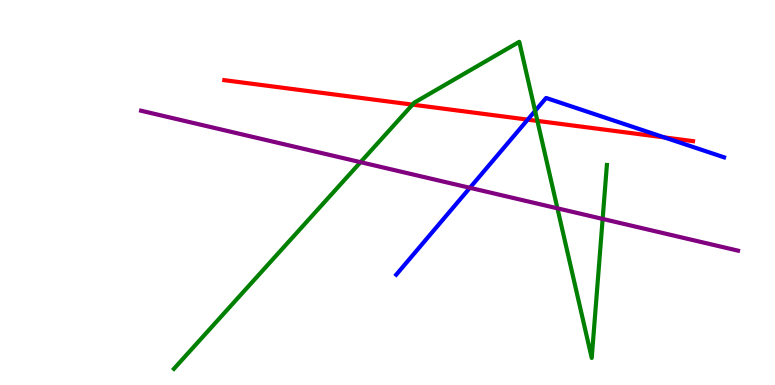[{'lines': ['blue', 'red'], 'intersections': [{'x': 6.81, 'y': 6.89}, {'x': 8.57, 'y': 6.43}]}, {'lines': ['green', 'red'], 'intersections': [{'x': 5.32, 'y': 7.28}, {'x': 6.93, 'y': 6.86}]}, {'lines': ['purple', 'red'], 'intersections': []}, {'lines': ['blue', 'green'], 'intersections': [{'x': 6.9, 'y': 7.12}]}, {'lines': ['blue', 'purple'], 'intersections': [{'x': 6.06, 'y': 5.12}]}, {'lines': ['green', 'purple'], 'intersections': [{'x': 4.65, 'y': 5.79}, {'x': 7.19, 'y': 4.59}, {'x': 7.78, 'y': 4.31}]}]